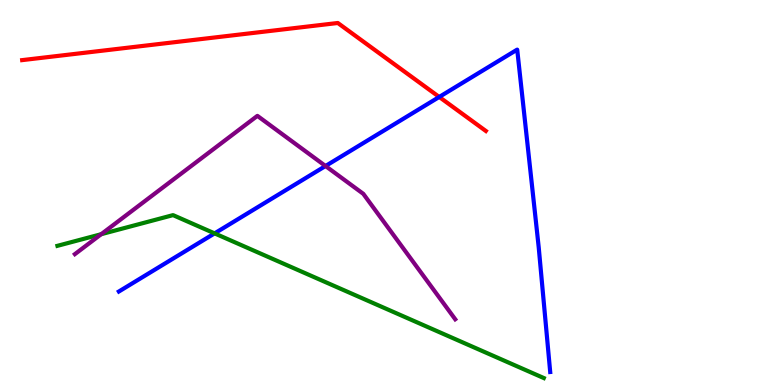[{'lines': ['blue', 'red'], 'intersections': [{'x': 5.67, 'y': 7.48}]}, {'lines': ['green', 'red'], 'intersections': []}, {'lines': ['purple', 'red'], 'intersections': []}, {'lines': ['blue', 'green'], 'intersections': [{'x': 2.77, 'y': 3.94}]}, {'lines': ['blue', 'purple'], 'intersections': [{'x': 4.2, 'y': 5.69}]}, {'lines': ['green', 'purple'], 'intersections': [{'x': 1.31, 'y': 3.92}]}]